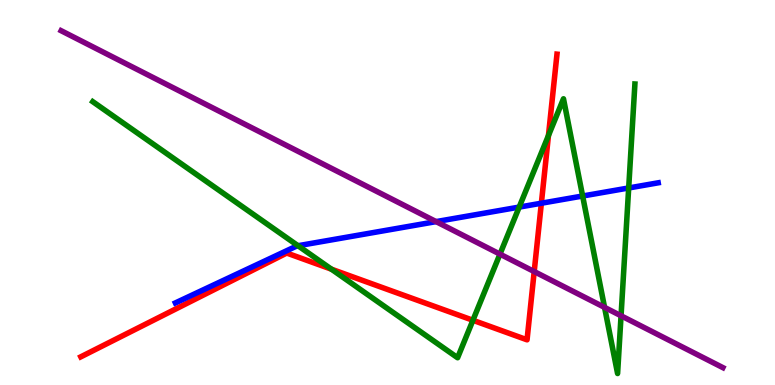[{'lines': ['blue', 'red'], 'intersections': [{'x': 6.99, 'y': 4.72}]}, {'lines': ['green', 'red'], 'intersections': [{'x': 4.28, 'y': 3.01}, {'x': 6.1, 'y': 1.68}, {'x': 7.08, 'y': 6.48}]}, {'lines': ['purple', 'red'], 'intersections': [{'x': 6.89, 'y': 2.95}]}, {'lines': ['blue', 'green'], 'intersections': [{'x': 3.85, 'y': 3.62}, {'x': 6.7, 'y': 4.62}, {'x': 7.52, 'y': 4.91}, {'x': 8.11, 'y': 5.12}]}, {'lines': ['blue', 'purple'], 'intersections': [{'x': 5.63, 'y': 4.24}]}, {'lines': ['green', 'purple'], 'intersections': [{'x': 6.45, 'y': 3.4}, {'x': 7.8, 'y': 2.02}, {'x': 8.01, 'y': 1.8}]}]